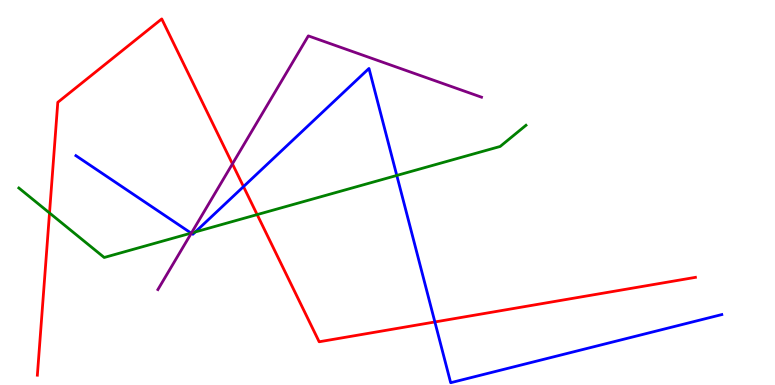[{'lines': ['blue', 'red'], 'intersections': [{'x': 3.14, 'y': 5.15}, {'x': 5.61, 'y': 1.64}]}, {'lines': ['green', 'red'], 'intersections': [{'x': 0.639, 'y': 4.47}, {'x': 3.32, 'y': 4.43}]}, {'lines': ['purple', 'red'], 'intersections': [{'x': 3.0, 'y': 5.74}]}, {'lines': ['blue', 'green'], 'intersections': [{'x': 2.47, 'y': 3.95}, {'x': 2.52, 'y': 3.98}, {'x': 5.12, 'y': 5.44}]}, {'lines': ['blue', 'purple'], 'intersections': [{'x': 2.47, 'y': 3.94}]}, {'lines': ['green', 'purple'], 'intersections': [{'x': 2.47, 'y': 3.95}]}]